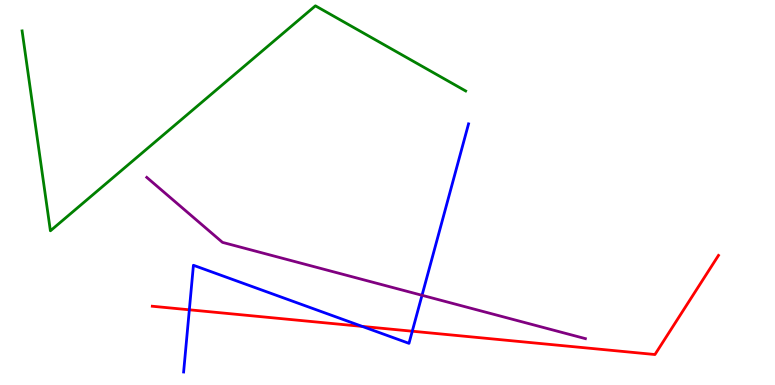[{'lines': ['blue', 'red'], 'intersections': [{'x': 2.44, 'y': 1.95}, {'x': 4.67, 'y': 1.52}, {'x': 5.32, 'y': 1.4}]}, {'lines': ['green', 'red'], 'intersections': []}, {'lines': ['purple', 'red'], 'intersections': []}, {'lines': ['blue', 'green'], 'intersections': []}, {'lines': ['blue', 'purple'], 'intersections': [{'x': 5.45, 'y': 2.33}]}, {'lines': ['green', 'purple'], 'intersections': []}]